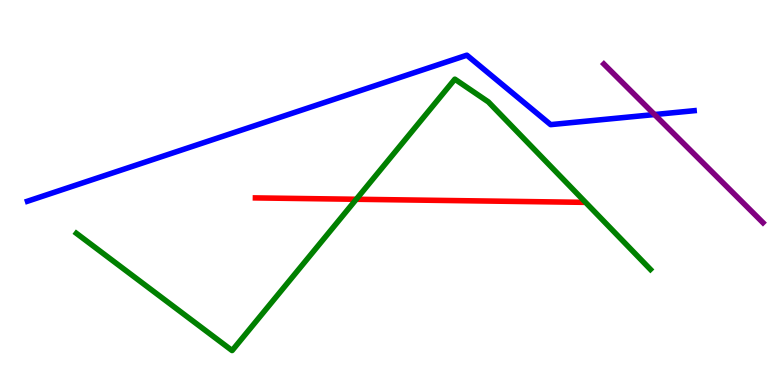[{'lines': ['blue', 'red'], 'intersections': []}, {'lines': ['green', 'red'], 'intersections': [{'x': 4.6, 'y': 4.82}]}, {'lines': ['purple', 'red'], 'intersections': []}, {'lines': ['blue', 'green'], 'intersections': []}, {'lines': ['blue', 'purple'], 'intersections': [{'x': 8.45, 'y': 7.02}]}, {'lines': ['green', 'purple'], 'intersections': []}]